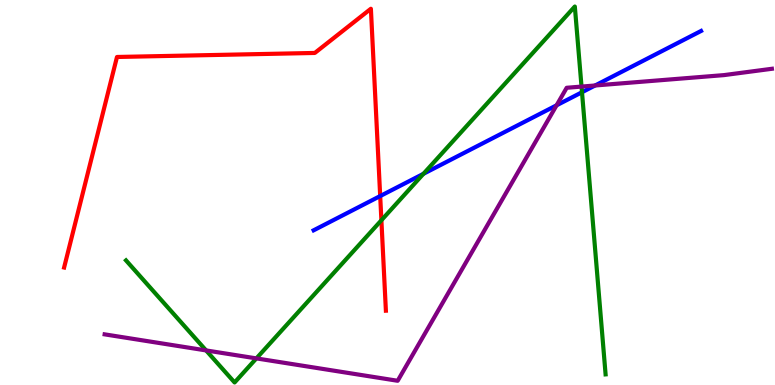[{'lines': ['blue', 'red'], 'intersections': [{'x': 4.91, 'y': 4.91}]}, {'lines': ['green', 'red'], 'intersections': [{'x': 4.92, 'y': 4.28}]}, {'lines': ['purple', 'red'], 'intersections': []}, {'lines': ['blue', 'green'], 'intersections': [{'x': 5.46, 'y': 5.49}, {'x': 7.51, 'y': 7.6}]}, {'lines': ['blue', 'purple'], 'intersections': [{'x': 7.18, 'y': 7.26}, {'x': 7.68, 'y': 7.78}]}, {'lines': ['green', 'purple'], 'intersections': [{'x': 2.66, 'y': 0.898}, {'x': 3.31, 'y': 0.691}, {'x': 7.5, 'y': 7.75}]}]